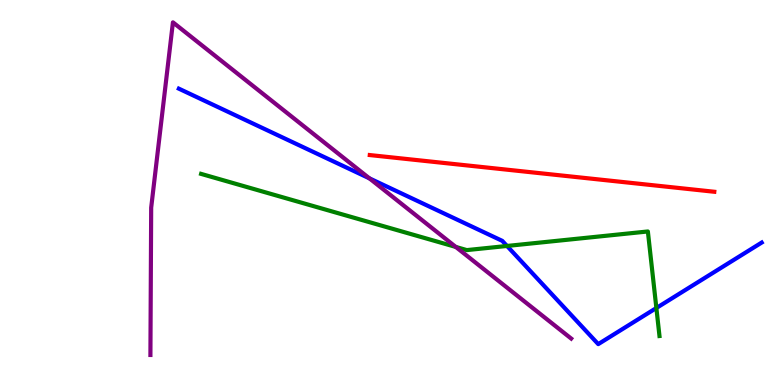[{'lines': ['blue', 'red'], 'intersections': []}, {'lines': ['green', 'red'], 'intersections': []}, {'lines': ['purple', 'red'], 'intersections': []}, {'lines': ['blue', 'green'], 'intersections': [{'x': 6.54, 'y': 3.61}, {'x': 8.47, 'y': 2.0}]}, {'lines': ['blue', 'purple'], 'intersections': [{'x': 4.77, 'y': 5.37}]}, {'lines': ['green', 'purple'], 'intersections': [{'x': 5.88, 'y': 3.59}]}]